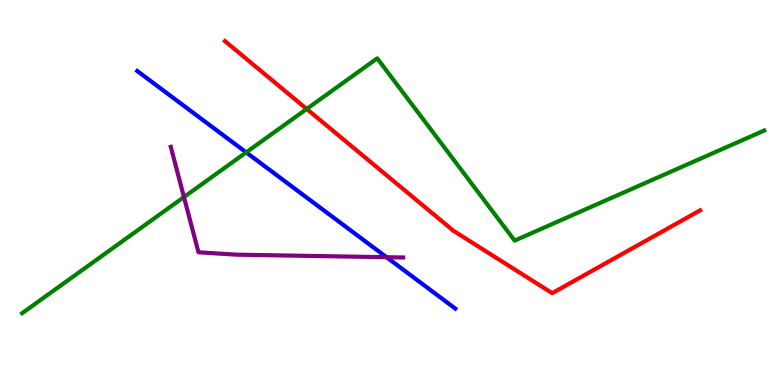[{'lines': ['blue', 'red'], 'intersections': []}, {'lines': ['green', 'red'], 'intersections': [{'x': 3.96, 'y': 7.17}]}, {'lines': ['purple', 'red'], 'intersections': []}, {'lines': ['blue', 'green'], 'intersections': [{'x': 3.18, 'y': 6.04}]}, {'lines': ['blue', 'purple'], 'intersections': [{'x': 4.99, 'y': 3.32}]}, {'lines': ['green', 'purple'], 'intersections': [{'x': 2.37, 'y': 4.88}]}]